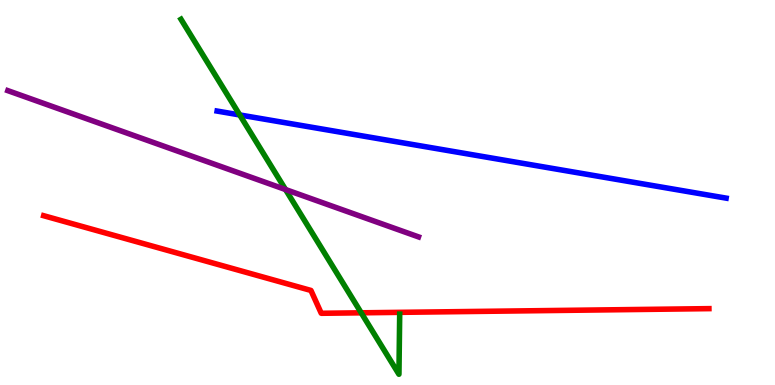[{'lines': ['blue', 'red'], 'intersections': []}, {'lines': ['green', 'red'], 'intersections': [{'x': 4.66, 'y': 1.88}]}, {'lines': ['purple', 'red'], 'intersections': []}, {'lines': ['blue', 'green'], 'intersections': [{'x': 3.09, 'y': 7.01}]}, {'lines': ['blue', 'purple'], 'intersections': []}, {'lines': ['green', 'purple'], 'intersections': [{'x': 3.68, 'y': 5.08}]}]